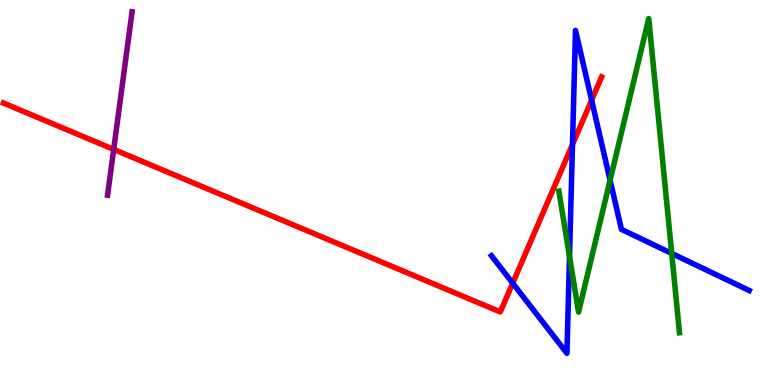[{'lines': ['blue', 'red'], 'intersections': [{'x': 6.62, 'y': 2.64}, {'x': 7.39, 'y': 6.25}, {'x': 7.63, 'y': 7.4}]}, {'lines': ['green', 'red'], 'intersections': []}, {'lines': ['purple', 'red'], 'intersections': [{'x': 1.47, 'y': 6.12}]}, {'lines': ['blue', 'green'], 'intersections': [{'x': 7.35, 'y': 3.34}, {'x': 7.87, 'y': 5.32}, {'x': 8.67, 'y': 3.42}]}, {'lines': ['blue', 'purple'], 'intersections': []}, {'lines': ['green', 'purple'], 'intersections': []}]